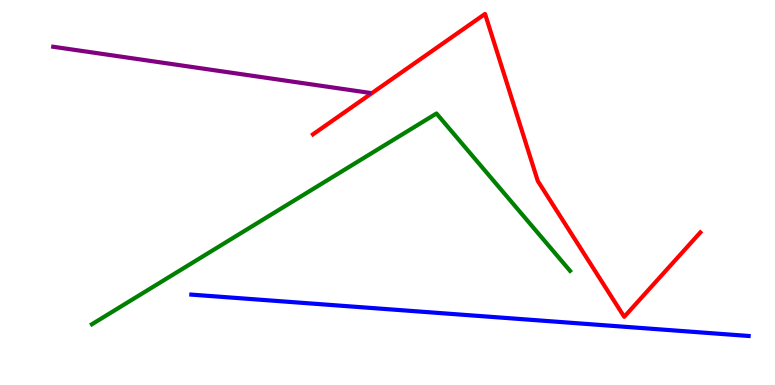[{'lines': ['blue', 'red'], 'intersections': []}, {'lines': ['green', 'red'], 'intersections': []}, {'lines': ['purple', 'red'], 'intersections': []}, {'lines': ['blue', 'green'], 'intersections': []}, {'lines': ['blue', 'purple'], 'intersections': []}, {'lines': ['green', 'purple'], 'intersections': []}]